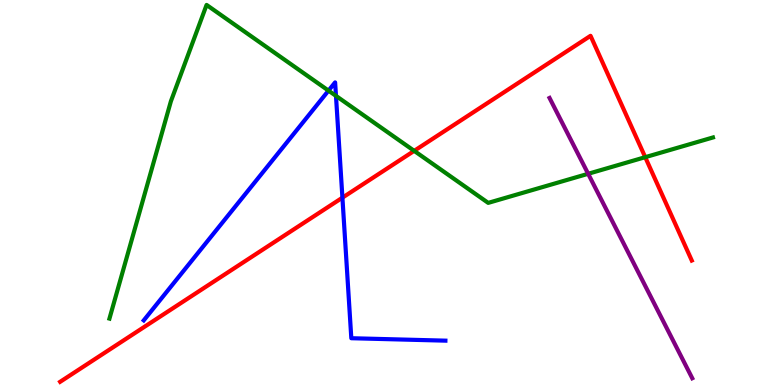[{'lines': ['blue', 'red'], 'intersections': [{'x': 4.42, 'y': 4.87}]}, {'lines': ['green', 'red'], 'intersections': [{'x': 5.34, 'y': 6.08}, {'x': 8.33, 'y': 5.92}]}, {'lines': ['purple', 'red'], 'intersections': []}, {'lines': ['blue', 'green'], 'intersections': [{'x': 4.24, 'y': 7.65}, {'x': 4.34, 'y': 7.51}]}, {'lines': ['blue', 'purple'], 'intersections': []}, {'lines': ['green', 'purple'], 'intersections': [{'x': 7.59, 'y': 5.49}]}]